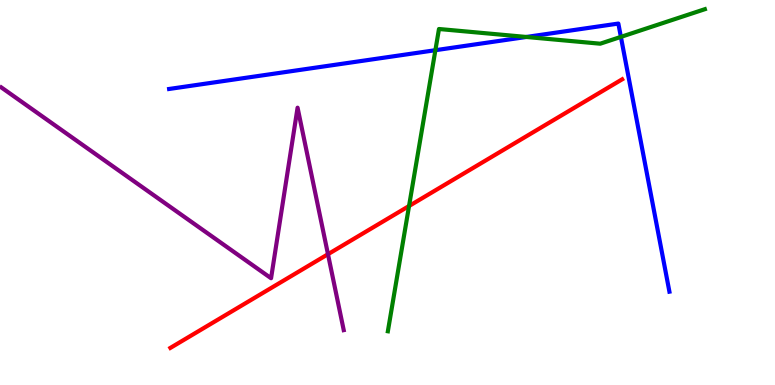[{'lines': ['blue', 'red'], 'intersections': []}, {'lines': ['green', 'red'], 'intersections': [{'x': 5.28, 'y': 4.65}]}, {'lines': ['purple', 'red'], 'intersections': [{'x': 4.23, 'y': 3.4}]}, {'lines': ['blue', 'green'], 'intersections': [{'x': 5.62, 'y': 8.7}, {'x': 6.79, 'y': 9.04}, {'x': 8.01, 'y': 9.04}]}, {'lines': ['blue', 'purple'], 'intersections': []}, {'lines': ['green', 'purple'], 'intersections': []}]